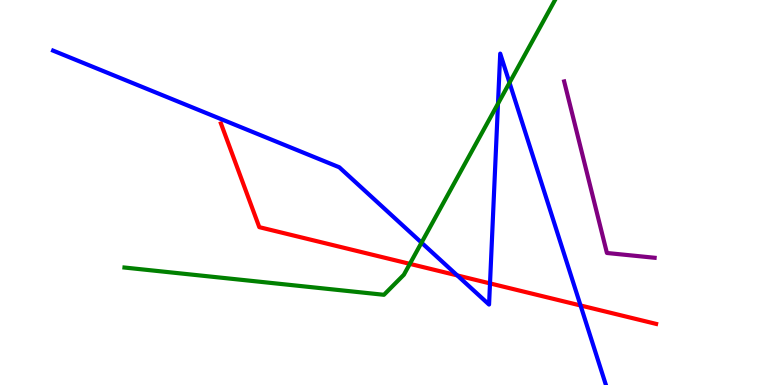[{'lines': ['blue', 'red'], 'intersections': [{'x': 5.9, 'y': 2.85}, {'x': 6.32, 'y': 2.64}, {'x': 7.49, 'y': 2.07}]}, {'lines': ['green', 'red'], 'intersections': [{'x': 5.29, 'y': 3.15}]}, {'lines': ['purple', 'red'], 'intersections': []}, {'lines': ['blue', 'green'], 'intersections': [{'x': 5.44, 'y': 3.7}, {'x': 6.43, 'y': 7.31}, {'x': 6.57, 'y': 7.85}]}, {'lines': ['blue', 'purple'], 'intersections': []}, {'lines': ['green', 'purple'], 'intersections': []}]